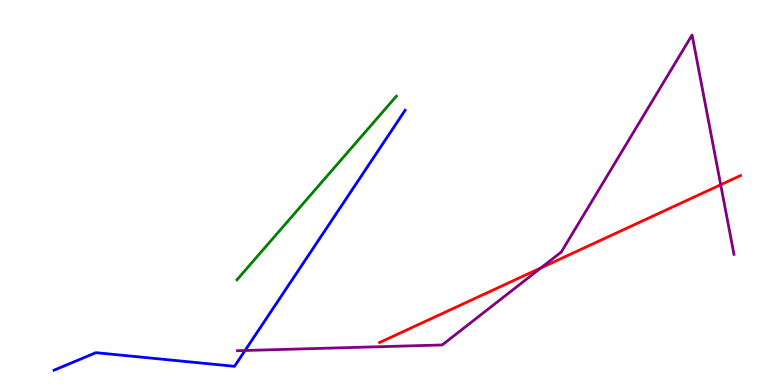[{'lines': ['blue', 'red'], 'intersections': []}, {'lines': ['green', 'red'], 'intersections': []}, {'lines': ['purple', 'red'], 'intersections': [{'x': 6.98, 'y': 3.04}, {'x': 9.3, 'y': 5.2}]}, {'lines': ['blue', 'green'], 'intersections': []}, {'lines': ['blue', 'purple'], 'intersections': [{'x': 3.16, 'y': 0.896}]}, {'lines': ['green', 'purple'], 'intersections': []}]